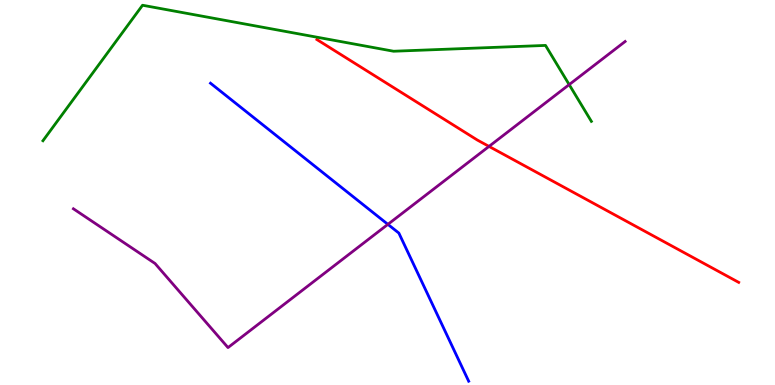[{'lines': ['blue', 'red'], 'intersections': []}, {'lines': ['green', 'red'], 'intersections': []}, {'lines': ['purple', 'red'], 'intersections': [{'x': 6.31, 'y': 6.2}]}, {'lines': ['blue', 'green'], 'intersections': []}, {'lines': ['blue', 'purple'], 'intersections': [{'x': 5.01, 'y': 4.17}]}, {'lines': ['green', 'purple'], 'intersections': [{'x': 7.34, 'y': 7.8}]}]